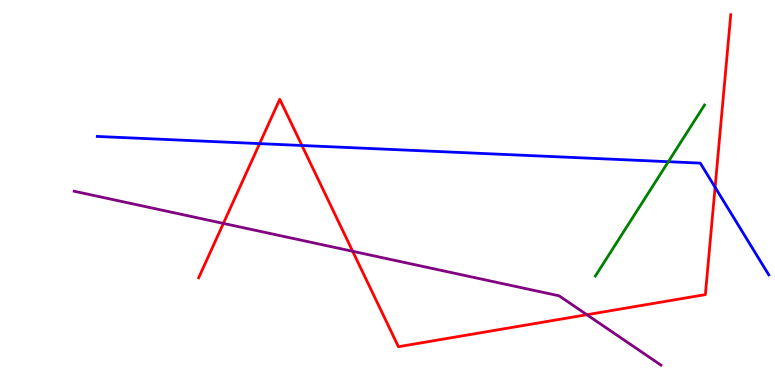[{'lines': ['blue', 'red'], 'intersections': [{'x': 3.35, 'y': 6.27}, {'x': 3.9, 'y': 6.22}, {'x': 9.23, 'y': 5.14}]}, {'lines': ['green', 'red'], 'intersections': []}, {'lines': ['purple', 'red'], 'intersections': [{'x': 2.88, 'y': 4.2}, {'x': 4.55, 'y': 3.47}, {'x': 7.57, 'y': 1.83}]}, {'lines': ['blue', 'green'], 'intersections': [{'x': 8.62, 'y': 5.8}]}, {'lines': ['blue', 'purple'], 'intersections': []}, {'lines': ['green', 'purple'], 'intersections': []}]